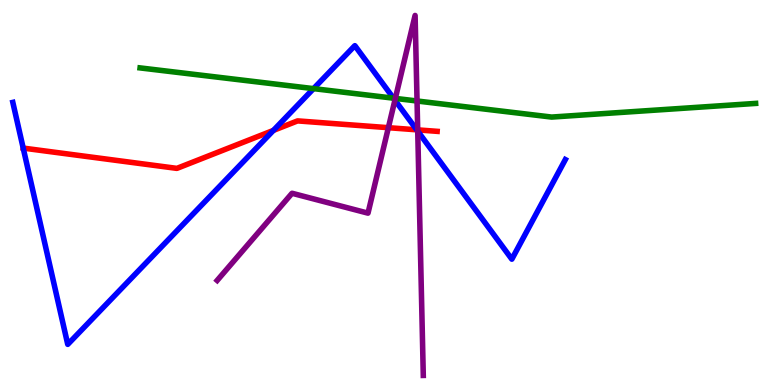[{'lines': ['blue', 'red'], 'intersections': [{'x': 3.53, 'y': 6.61}, {'x': 5.38, 'y': 6.63}]}, {'lines': ['green', 'red'], 'intersections': []}, {'lines': ['purple', 'red'], 'intersections': [{'x': 5.01, 'y': 6.68}, {'x': 5.39, 'y': 6.63}]}, {'lines': ['blue', 'green'], 'intersections': [{'x': 4.05, 'y': 7.7}, {'x': 5.08, 'y': 7.45}]}, {'lines': ['blue', 'purple'], 'intersections': [{'x': 5.1, 'y': 7.4}, {'x': 5.39, 'y': 6.59}]}, {'lines': ['green', 'purple'], 'intersections': [{'x': 5.1, 'y': 7.44}, {'x': 5.38, 'y': 7.38}]}]